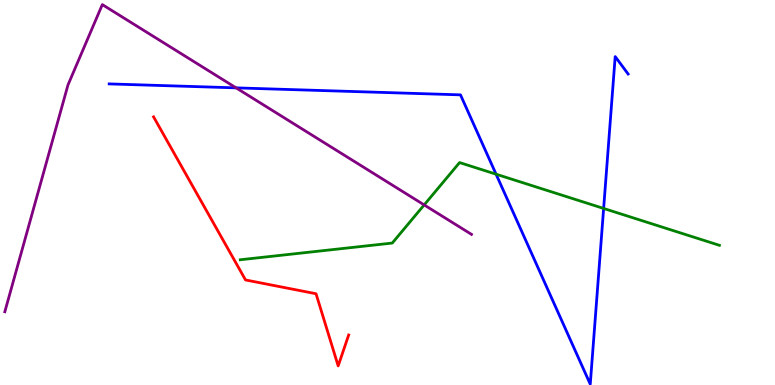[{'lines': ['blue', 'red'], 'intersections': []}, {'lines': ['green', 'red'], 'intersections': []}, {'lines': ['purple', 'red'], 'intersections': []}, {'lines': ['blue', 'green'], 'intersections': [{'x': 6.4, 'y': 5.48}, {'x': 7.79, 'y': 4.59}]}, {'lines': ['blue', 'purple'], 'intersections': [{'x': 3.05, 'y': 7.72}]}, {'lines': ['green', 'purple'], 'intersections': [{'x': 5.47, 'y': 4.68}]}]